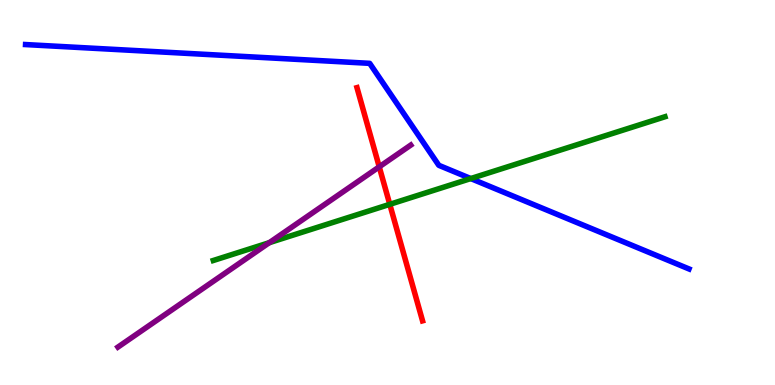[{'lines': ['blue', 'red'], 'intersections': []}, {'lines': ['green', 'red'], 'intersections': [{'x': 5.03, 'y': 4.69}]}, {'lines': ['purple', 'red'], 'intersections': [{'x': 4.89, 'y': 5.67}]}, {'lines': ['blue', 'green'], 'intersections': [{'x': 6.07, 'y': 5.36}]}, {'lines': ['blue', 'purple'], 'intersections': []}, {'lines': ['green', 'purple'], 'intersections': [{'x': 3.48, 'y': 3.7}]}]